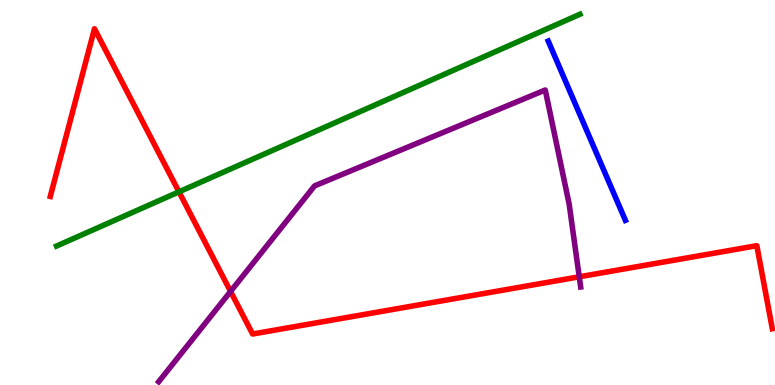[{'lines': ['blue', 'red'], 'intersections': []}, {'lines': ['green', 'red'], 'intersections': [{'x': 2.31, 'y': 5.02}]}, {'lines': ['purple', 'red'], 'intersections': [{'x': 2.98, 'y': 2.43}, {'x': 7.47, 'y': 2.81}]}, {'lines': ['blue', 'green'], 'intersections': []}, {'lines': ['blue', 'purple'], 'intersections': []}, {'lines': ['green', 'purple'], 'intersections': []}]